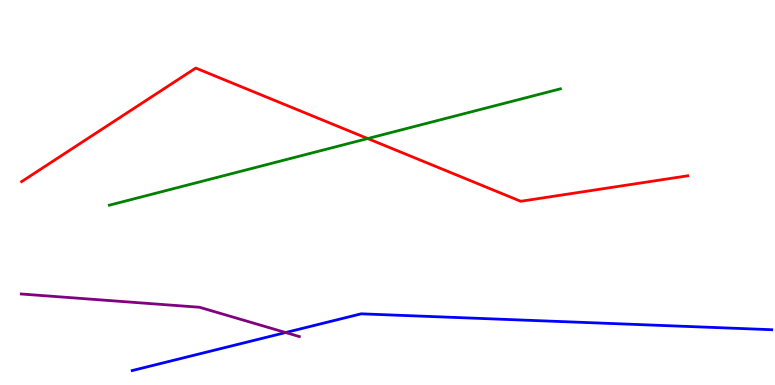[{'lines': ['blue', 'red'], 'intersections': []}, {'lines': ['green', 'red'], 'intersections': [{'x': 4.74, 'y': 6.4}]}, {'lines': ['purple', 'red'], 'intersections': []}, {'lines': ['blue', 'green'], 'intersections': []}, {'lines': ['blue', 'purple'], 'intersections': [{'x': 3.69, 'y': 1.36}]}, {'lines': ['green', 'purple'], 'intersections': []}]